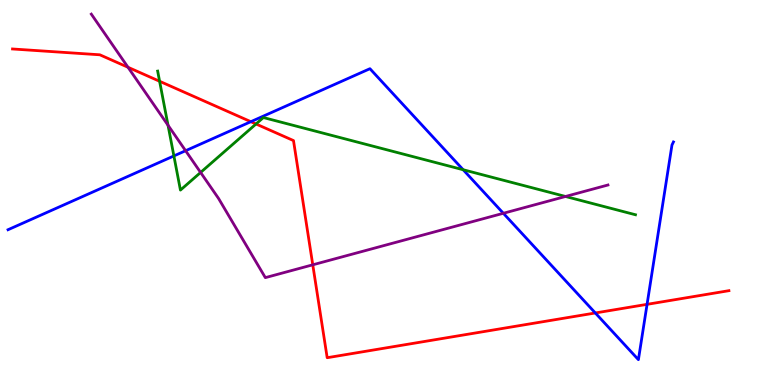[{'lines': ['blue', 'red'], 'intersections': [{'x': 3.24, 'y': 6.84}, {'x': 7.68, 'y': 1.87}, {'x': 8.35, 'y': 2.1}]}, {'lines': ['green', 'red'], 'intersections': [{'x': 2.06, 'y': 7.89}, {'x': 3.3, 'y': 6.78}]}, {'lines': ['purple', 'red'], 'intersections': [{'x': 1.65, 'y': 8.25}, {'x': 4.04, 'y': 3.12}]}, {'lines': ['blue', 'green'], 'intersections': [{'x': 2.24, 'y': 5.95}, {'x': 5.98, 'y': 5.59}]}, {'lines': ['blue', 'purple'], 'intersections': [{'x': 2.39, 'y': 6.09}, {'x': 6.49, 'y': 4.46}]}, {'lines': ['green', 'purple'], 'intersections': [{'x': 2.17, 'y': 6.75}, {'x': 2.59, 'y': 5.52}, {'x': 7.3, 'y': 4.9}]}]